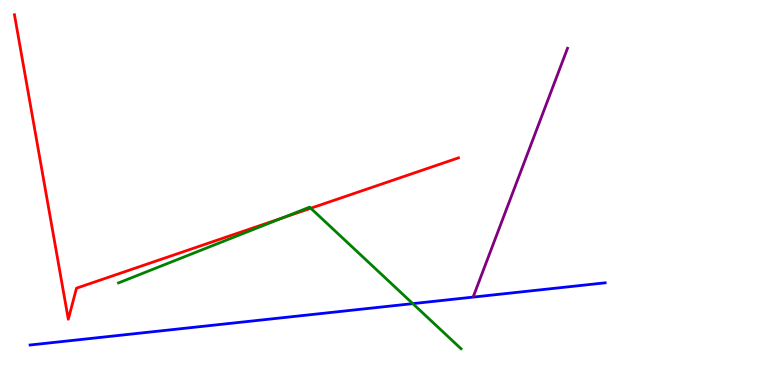[{'lines': ['blue', 'red'], 'intersections': []}, {'lines': ['green', 'red'], 'intersections': [{'x': 3.65, 'y': 4.34}, {'x': 4.01, 'y': 4.59}]}, {'lines': ['purple', 'red'], 'intersections': []}, {'lines': ['blue', 'green'], 'intersections': [{'x': 5.33, 'y': 2.11}]}, {'lines': ['blue', 'purple'], 'intersections': []}, {'lines': ['green', 'purple'], 'intersections': []}]